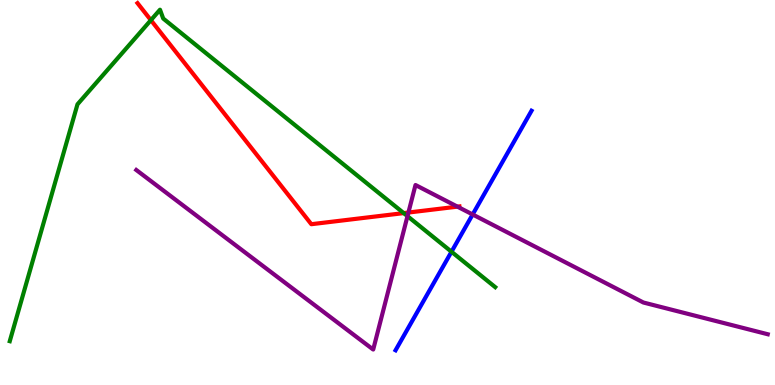[{'lines': ['blue', 'red'], 'intersections': []}, {'lines': ['green', 'red'], 'intersections': [{'x': 1.95, 'y': 9.48}, {'x': 5.21, 'y': 4.46}]}, {'lines': ['purple', 'red'], 'intersections': [{'x': 5.27, 'y': 4.48}, {'x': 5.9, 'y': 4.63}]}, {'lines': ['blue', 'green'], 'intersections': [{'x': 5.83, 'y': 3.46}]}, {'lines': ['blue', 'purple'], 'intersections': [{'x': 6.1, 'y': 4.43}]}, {'lines': ['green', 'purple'], 'intersections': [{'x': 5.26, 'y': 4.39}]}]